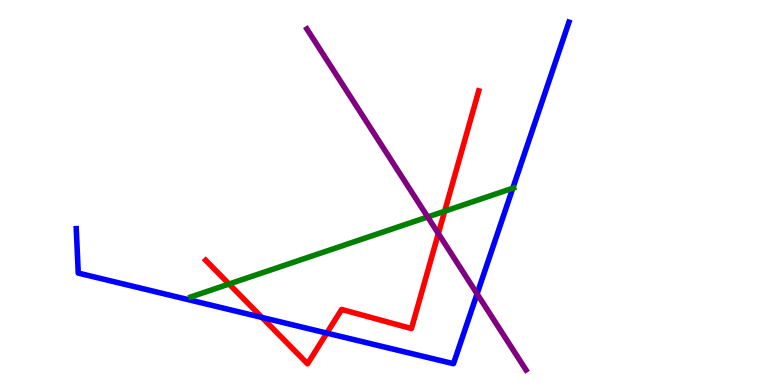[{'lines': ['blue', 'red'], 'intersections': [{'x': 3.38, 'y': 1.76}, {'x': 4.22, 'y': 1.35}]}, {'lines': ['green', 'red'], 'intersections': [{'x': 2.96, 'y': 2.62}, {'x': 5.74, 'y': 4.51}]}, {'lines': ['purple', 'red'], 'intersections': [{'x': 5.66, 'y': 3.93}]}, {'lines': ['blue', 'green'], 'intersections': [{'x': 6.62, 'y': 5.11}]}, {'lines': ['blue', 'purple'], 'intersections': [{'x': 6.16, 'y': 2.37}]}, {'lines': ['green', 'purple'], 'intersections': [{'x': 5.52, 'y': 4.36}]}]